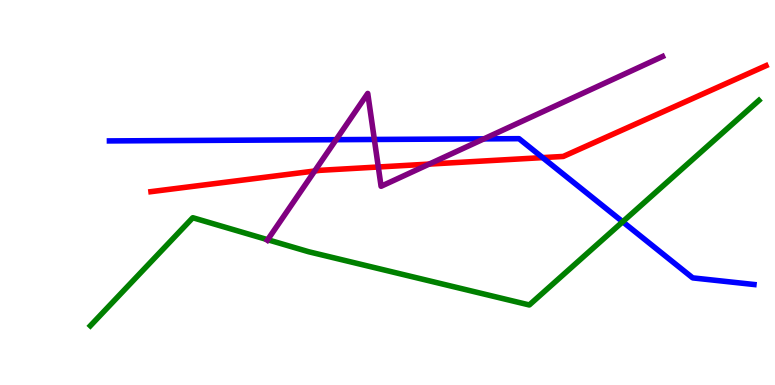[{'lines': ['blue', 'red'], 'intersections': [{'x': 7.0, 'y': 5.91}]}, {'lines': ['green', 'red'], 'intersections': []}, {'lines': ['purple', 'red'], 'intersections': [{'x': 4.06, 'y': 5.56}, {'x': 4.88, 'y': 5.66}, {'x': 5.54, 'y': 5.74}]}, {'lines': ['blue', 'green'], 'intersections': [{'x': 8.03, 'y': 4.24}]}, {'lines': ['blue', 'purple'], 'intersections': [{'x': 4.34, 'y': 6.37}, {'x': 4.83, 'y': 6.38}, {'x': 6.24, 'y': 6.39}]}, {'lines': ['green', 'purple'], 'intersections': [{'x': 3.45, 'y': 3.77}]}]